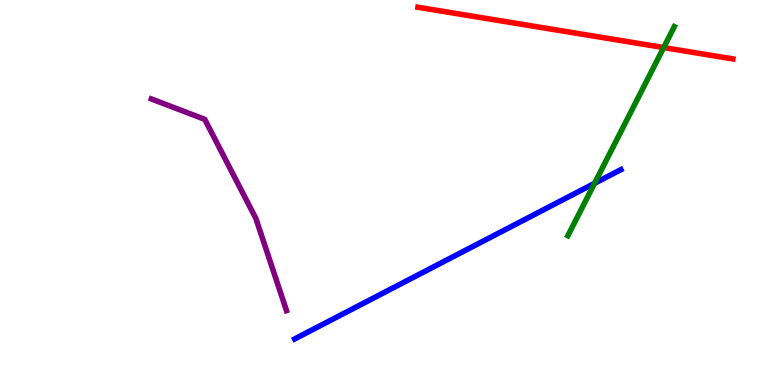[{'lines': ['blue', 'red'], 'intersections': []}, {'lines': ['green', 'red'], 'intersections': [{'x': 8.56, 'y': 8.76}]}, {'lines': ['purple', 'red'], 'intersections': []}, {'lines': ['blue', 'green'], 'intersections': [{'x': 7.67, 'y': 5.24}]}, {'lines': ['blue', 'purple'], 'intersections': []}, {'lines': ['green', 'purple'], 'intersections': []}]